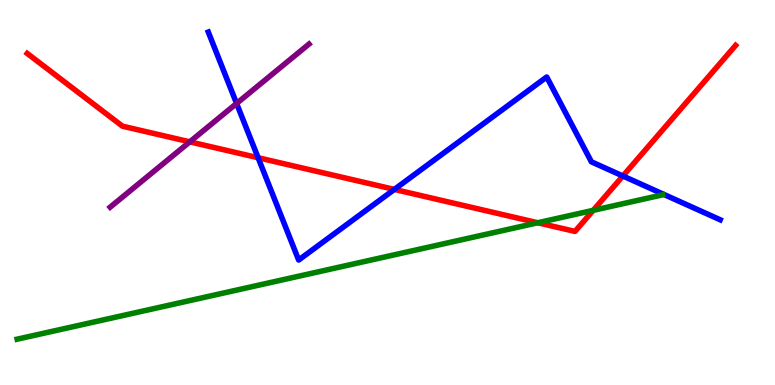[{'lines': ['blue', 'red'], 'intersections': [{'x': 3.33, 'y': 5.9}, {'x': 5.09, 'y': 5.08}, {'x': 8.04, 'y': 5.43}]}, {'lines': ['green', 'red'], 'intersections': [{'x': 6.94, 'y': 4.21}, {'x': 7.65, 'y': 4.54}]}, {'lines': ['purple', 'red'], 'intersections': [{'x': 2.45, 'y': 6.32}]}, {'lines': ['blue', 'green'], 'intersections': []}, {'lines': ['blue', 'purple'], 'intersections': [{'x': 3.05, 'y': 7.31}]}, {'lines': ['green', 'purple'], 'intersections': []}]